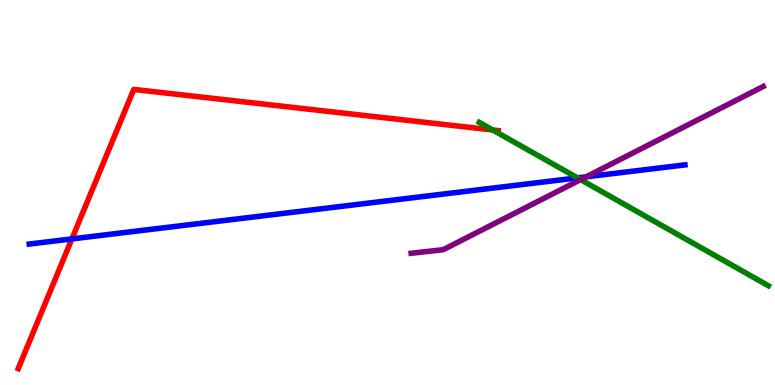[{'lines': ['blue', 'red'], 'intersections': [{'x': 0.928, 'y': 3.79}]}, {'lines': ['green', 'red'], 'intersections': [{'x': 6.36, 'y': 6.62}]}, {'lines': ['purple', 'red'], 'intersections': []}, {'lines': ['blue', 'green'], 'intersections': [{'x': 7.45, 'y': 5.38}]}, {'lines': ['blue', 'purple'], 'intersections': [{'x': 7.56, 'y': 5.41}]}, {'lines': ['green', 'purple'], 'intersections': [{'x': 7.49, 'y': 5.33}]}]